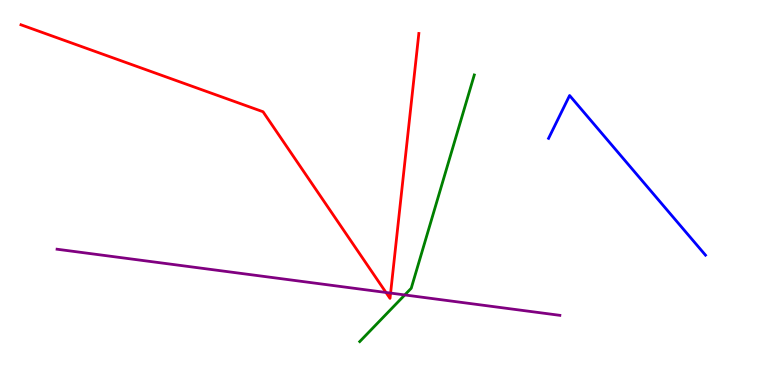[{'lines': ['blue', 'red'], 'intersections': []}, {'lines': ['green', 'red'], 'intersections': []}, {'lines': ['purple', 'red'], 'intersections': [{'x': 4.98, 'y': 2.4}, {'x': 5.04, 'y': 2.39}]}, {'lines': ['blue', 'green'], 'intersections': []}, {'lines': ['blue', 'purple'], 'intersections': []}, {'lines': ['green', 'purple'], 'intersections': [{'x': 5.22, 'y': 2.34}]}]